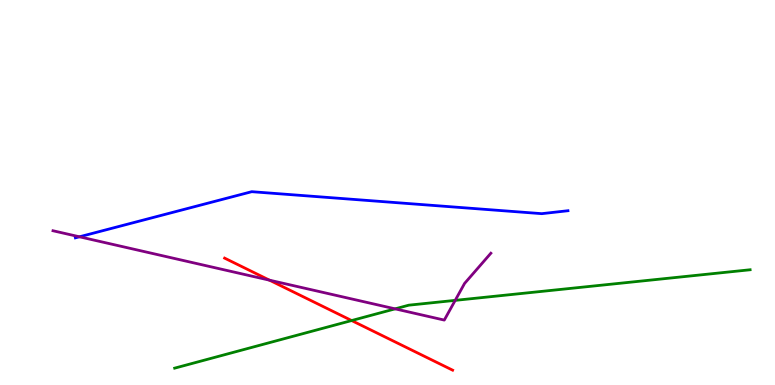[{'lines': ['blue', 'red'], 'intersections': []}, {'lines': ['green', 'red'], 'intersections': [{'x': 4.54, 'y': 1.67}]}, {'lines': ['purple', 'red'], 'intersections': [{'x': 3.48, 'y': 2.72}]}, {'lines': ['blue', 'green'], 'intersections': []}, {'lines': ['blue', 'purple'], 'intersections': [{'x': 1.03, 'y': 3.85}]}, {'lines': ['green', 'purple'], 'intersections': [{'x': 5.1, 'y': 1.98}, {'x': 5.87, 'y': 2.2}]}]